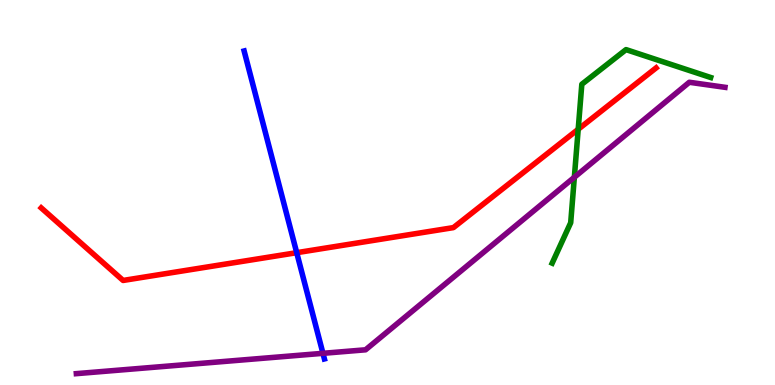[{'lines': ['blue', 'red'], 'intersections': [{'x': 3.83, 'y': 3.44}]}, {'lines': ['green', 'red'], 'intersections': [{'x': 7.46, 'y': 6.64}]}, {'lines': ['purple', 'red'], 'intersections': []}, {'lines': ['blue', 'green'], 'intersections': []}, {'lines': ['blue', 'purple'], 'intersections': [{'x': 4.17, 'y': 0.823}]}, {'lines': ['green', 'purple'], 'intersections': [{'x': 7.41, 'y': 5.4}]}]